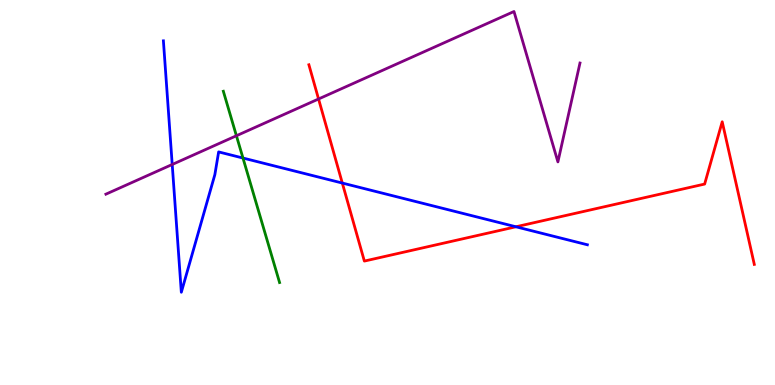[{'lines': ['blue', 'red'], 'intersections': [{'x': 4.42, 'y': 5.25}, {'x': 6.66, 'y': 4.11}]}, {'lines': ['green', 'red'], 'intersections': []}, {'lines': ['purple', 'red'], 'intersections': [{'x': 4.11, 'y': 7.43}]}, {'lines': ['blue', 'green'], 'intersections': [{'x': 3.14, 'y': 5.9}]}, {'lines': ['blue', 'purple'], 'intersections': [{'x': 2.22, 'y': 5.73}]}, {'lines': ['green', 'purple'], 'intersections': [{'x': 3.05, 'y': 6.47}]}]